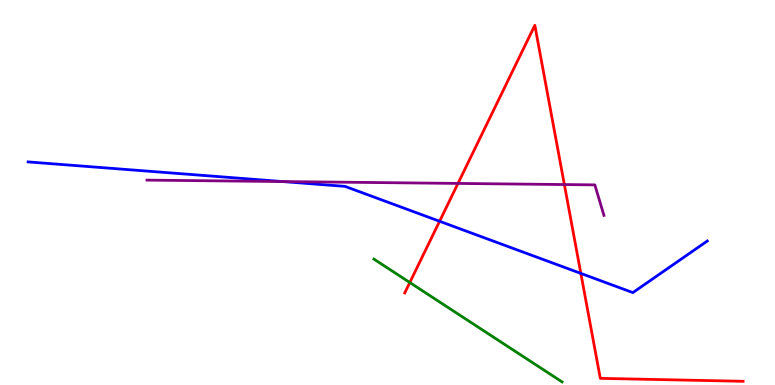[{'lines': ['blue', 'red'], 'intersections': [{'x': 5.67, 'y': 4.25}, {'x': 7.49, 'y': 2.9}]}, {'lines': ['green', 'red'], 'intersections': [{'x': 5.29, 'y': 2.66}]}, {'lines': ['purple', 'red'], 'intersections': [{'x': 5.91, 'y': 5.24}, {'x': 7.28, 'y': 5.21}]}, {'lines': ['blue', 'green'], 'intersections': []}, {'lines': ['blue', 'purple'], 'intersections': [{'x': 3.65, 'y': 5.28}]}, {'lines': ['green', 'purple'], 'intersections': []}]